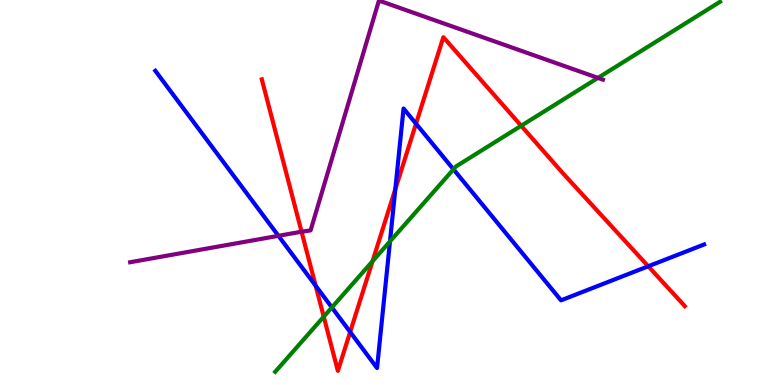[{'lines': ['blue', 'red'], 'intersections': [{'x': 4.07, 'y': 2.58}, {'x': 4.52, 'y': 1.38}, {'x': 5.1, 'y': 5.09}, {'x': 5.37, 'y': 6.79}, {'x': 8.36, 'y': 3.08}]}, {'lines': ['green', 'red'], 'intersections': [{'x': 4.18, 'y': 1.77}, {'x': 4.81, 'y': 3.21}, {'x': 6.73, 'y': 6.73}]}, {'lines': ['purple', 'red'], 'intersections': [{'x': 3.89, 'y': 3.98}]}, {'lines': ['blue', 'green'], 'intersections': [{'x': 4.28, 'y': 2.01}, {'x': 5.03, 'y': 3.73}, {'x': 5.85, 'y': 5.6}]}, {'lines': ['blue', 'purple'], 'intersections': [{'x': 3.59, 'y': 3.87}]}, {'lines': ['green', 'purple'], 'intersections': [{'x': 7.72, 'y': 7.98}]}]